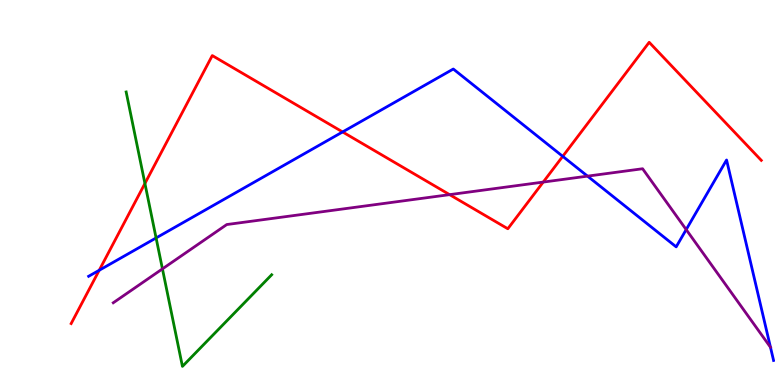[{'lines': ['blue', 'red'], 'intersections': [{'x': 1.28, 'y': 2.98}, {'x': 4.42, 'y': 6.57}, {'x': 7.26, 'y': 5.94}]}, {'lines': ['green', 'red'], 'intersections': [{'x': 1.87, 'y': 5.23}]}, {'lines': ['purple', 'red'], 'intersections': [{'x': 5.8, 'y': 4.94}, {'x': 7.01, 'y': 5.27}]}, {'lines': ['blue', 'green'], 'intersections': [{'x': 2.01, 'y': 3.82}]}, {'lines': ['blue', 'purple'], 'intersections': [{'x': 7.58, 'y': 5.43}, {'x': 8.85, 'y': 4.04}]}, {'lines': ['green', 'purple'], 'intersections': [{'x': 2.1, 'y': 3.02}]}]